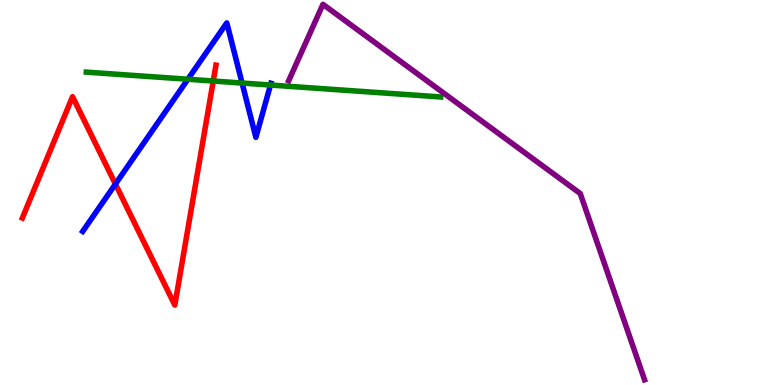[{'lines': ['blue', 'red'], 'intersections': [{'x': 1.49, 'y': 5.22}]}, {'lines': ['green', 'red'], 'intersections': [{'x': 2.75, 'y': 7.9}]}, {'lines': ['purple', 'red'], 'intersections': []}, {'lines': ['blue', 'green'], 'intersections': [{'x': 2.42, 'y': 7.94}, {'x': 3.12, 'y': 7.84}, {'x': 3.49, 'y': 7.79}]}, {'lines': ['blue', 'purple'], 'intersections': []}, {'lines': ['green', 'purple'], 'intersections': []}]